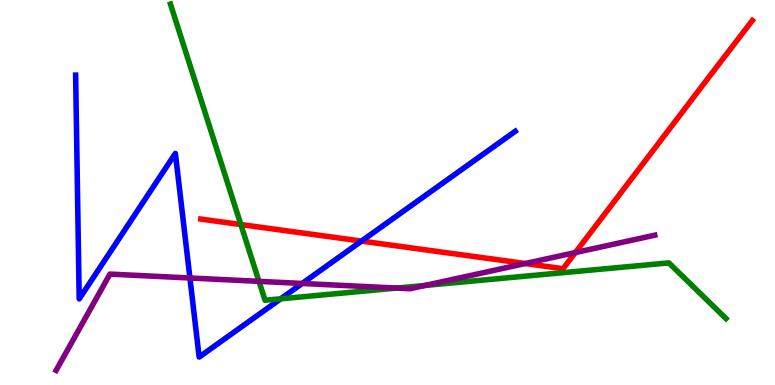[{'lines': ['blue', 'red'], 'intersections': [{'x': 4.66, 'y': 3.74}]}, {'lines': ['green', 'red'], 'intersections': [{'x': 3.11, 'y': 4.17}]}, {'lines': ['purple', 'red'], 'intersections': [{'x': 6.78, 'y': 3.16}, {'x': 7.42, 'y': 3.44}]}, {'lines': ['blue', 'green'], 'intersections': [{'x': 3.62, 'y': 2.24}]}, {'lines': ['blue', 'purple'], 'intersections': [{'x': 2.45, 'y': 2.78}, {'x': 3.9, 'y': 2.64}]}, {'lines': ['green', 'purple'], 'intersections': [{'x': 3.34, 'y': 2.69}, {'x': 5.12, 'y': 2.52}, {'x': 5.48, 'y': 2.59}]}]